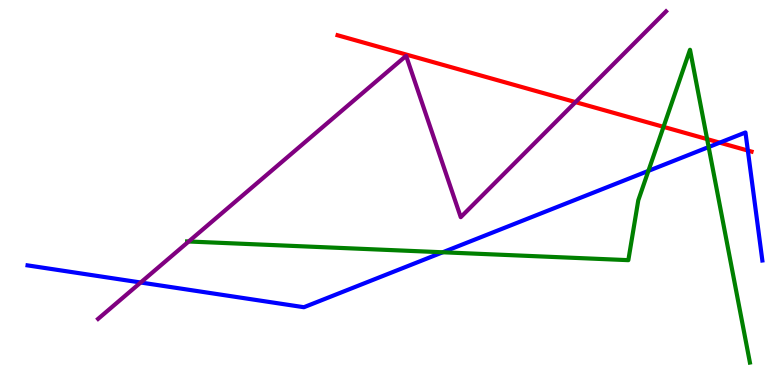[{'lines': ['blue', 'red'], 'intersections': [{'x': 9.29, 'y': 6.29}, {'x': 9.65, 'y': 6.09}]}, {'lines': ['green', 'red'], 'intersections': [{'x': 8.56, 'y': 6.7}, {'x': 9.12, 'y': 6.39}]}, {'lines': ['purple', 'red'], 'intersections': [{'x': 7.43, 'y': 7.35}]}, {'lines': ['blue', 'green'], 'intersections': [{'x': 5.71, 'y': 3.45}, {'x': 8.37, 'y': 5.56}, {'x': 9.14, 'y': 6.18}]}, {'lines': ['blue', 'purple'], 'intersections': [{'x': 1.82, 'y': 2.66}]}, {'lines': ['green', 'purple'], 'intersections': [{'x': 2.43, 'y': 3.73}]}]